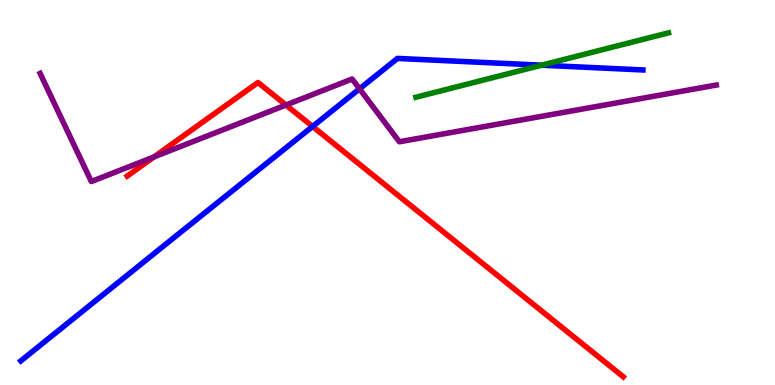[{'lines': ['blue', 'red'], 'intersections': [{'x': 4.03, 'y': 6.72}]}, {'lines': ['green', 'red'], 'intersections': []}, {'lines': ['purple', 'red'], 'intersections': [{'x': 1.99, 'y': 5.92}, {'x': 3.69, 'y': 7.27}]}, {'lines': ['blue', 'green'], 'intersections': [{'x': 6.99, 'y': 8.31}]}, {'lines': ['blue', 'purple'], 'intersections': [{'x': 4.64, 'y': 7.69}]}, {'lines': ['green', 'purple'], 'intersections': []}]